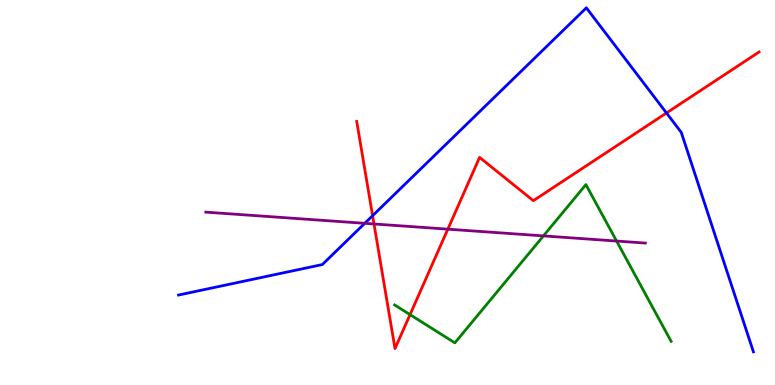[{'lines': ['blue', 'red'], 'intersections': [{'x': 4.81, 'y': 4.4}, {'x': 8.6, 'y': 7.07}]}, {'lines': ['green', 'red'], 'intersections': [{'x': 5.29, 'y': 1.83}]}, {'lines': ['purple', 'red'], 'intersections': [{'x': 4.83, 'y': 4.18}, {'x': 5.78, 'y': 4.05}]}, {'lines': ['blue', 'green'], 'intersections': []}, {'lines': ['blue', 'purple'], 'intersections': [{'x': 4.71, 'y': 4.2}]}, {'lines': ['green', 'purple'], 'intersections': [{'x': 7.01, 'y': 3.87}, {'x': 7.96, 'y': 3.74}]}]